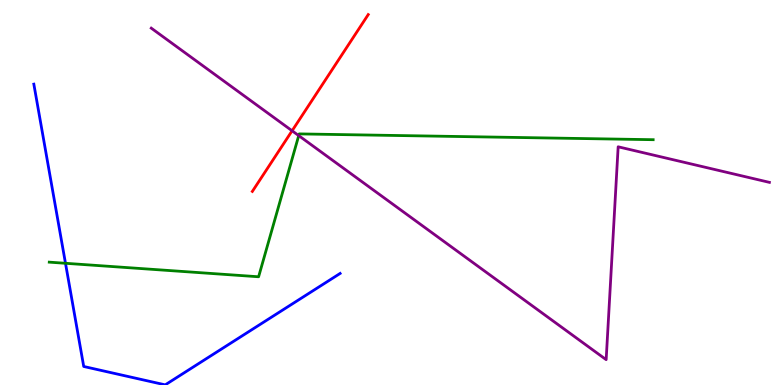[{'lines': ['blue', 'red'], 'intersections': []}, {'lines': ['green', 'red'], 'intersections': []}, {'lines': ['purple', 'red'], 'intersections': [{'x': 3.77, 'y': 6.6}]}, {'lines': ['blue', 'green'], 'intersections': [{'x': 0.845, 'y': 3.16}]}, {'lines': ['blue', 'purple'], 'intersections': []}, {'lines': ['green', 'purple'], 'intersections': [{'x': 3.85, 'y': 6.48}]}]